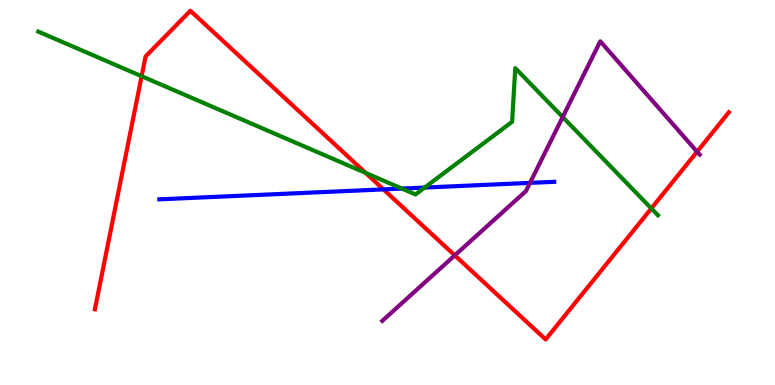[{'lines': ['blue', 'red'], 'intersections': [{'x': 4.95, 'y': 5.08}]}, {'lines': ['green', 'red'], 'intersections': [{'x': 1.83, 'y': 8.02}, {'x': 4.72, 'y': 5.51}, {'x': 8.4, 'y': 4.59}]}, {'lines': ['purple', 'red'], 'intersections': [{'x': 5.87, 'y': 3.37}, {'x': 8.99, 'y': 6.06}]}, {'lines': ['blue', 'green'], 'intersections': [{'x': 5.19, 'y': 5.1}, {'x': 5.48, 'y': 5.13}]}, {'lines': ['blue', 'purple'], 'intersections': [{'x': 6.84, 'y': 5.25}]}, {'lines': ['green', 'purple'], 'intersections': [{'x': 7.26, 'y': 6.96}]}]